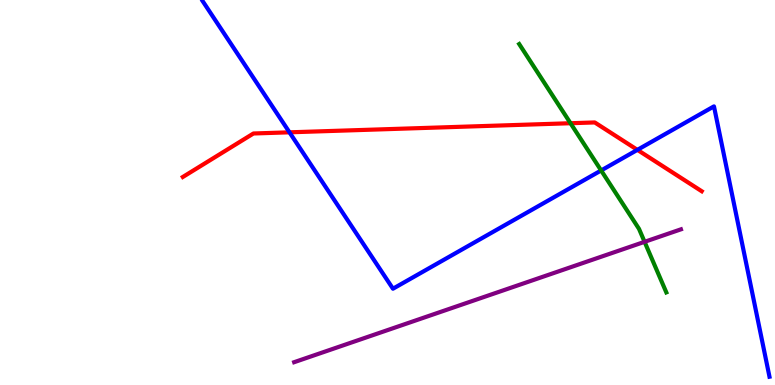[{'lines': ['blue', 'red'], 'intersections': [{'x': 3.74, 'y': 6.56}, {'x': 8.22, 'y': 6.11}]}, {'lines': ['green', 'red'], 'intersections': [{'x': 7.36, 'y': 6.8}]}, {'lines': ['purple', 'red'], 'intersections': []}, {'lines': ['blue', 'green'], 'intersections': [{'x': 7.76, 'y': 5.57}]}, {'lines': ['blue', 'purple'], 'intersections': []}, {'lines': ['green', 'purple'], 'intersections': [{'x': 8.32, 'y': 3.72}]}]